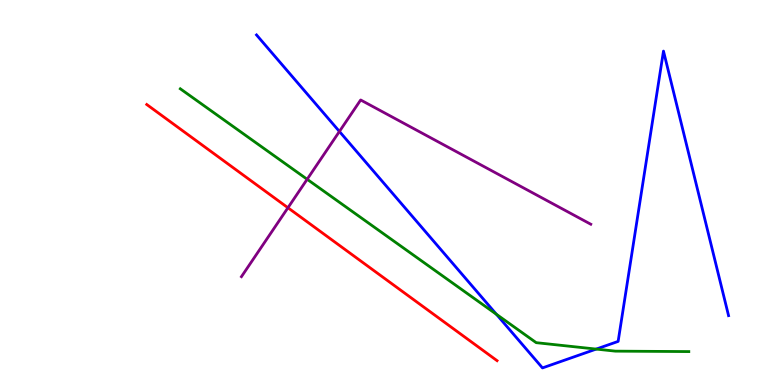[{'lines': ['blue', 'red'], 'intersections': []}, {'lines': ['green', 'red'], 'intersections': []}, {'lines': ['purple', 'red'], 'intersections': [{'x': 3.72, 'y': 4.6}]}, {'lines': ['blue', 'green'], 'intersections': [{'x': 6.41, 'y': 1.84}, {'x': 7.69, 'y': 0.933}]}, {'lines': ['blue', 'purple'], 'intersections': [{'x': 4.38, 'y': 6.59}]}, {'lines': ['green', 'purple'], 'intersections': [{'x': 3.96, 'y': 5.34}]}]